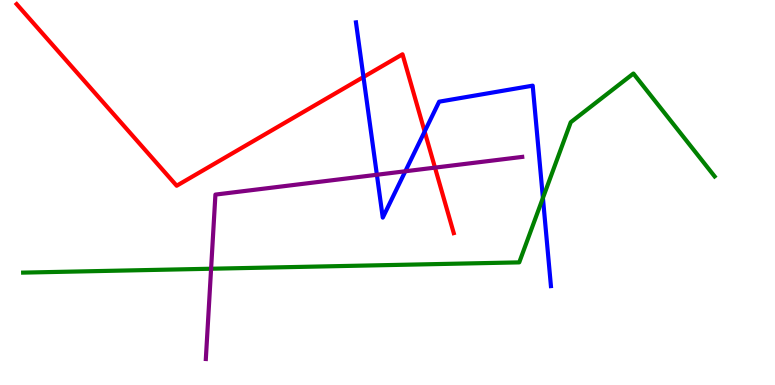[{'lines': ['blue', 'red'], 'intersections': [{'x': 4.69, 'y': 8.0}, {'x': 5.48, 'y': 6.58}]}, {'lines': ['green', 'red'], 'intersections': []}, {'lines': ['purple', 'red'], 'intersections': [{'x': 5.61, 'y': 5.65}]}, {'lines': ['blue', 'green'], 'intersections': [{'x': 7.01, 'y': 4.86}]}, {'lines': ['blue', 'purple'], 'intersections': [{'x': 4.86, 'y': 5.46}, {'x': 5.23, 'y': 5.55}]}, {'lines': ['green', 'purple'], 'intersections': [{'x': 2.72, 'y': 3.02}]}]